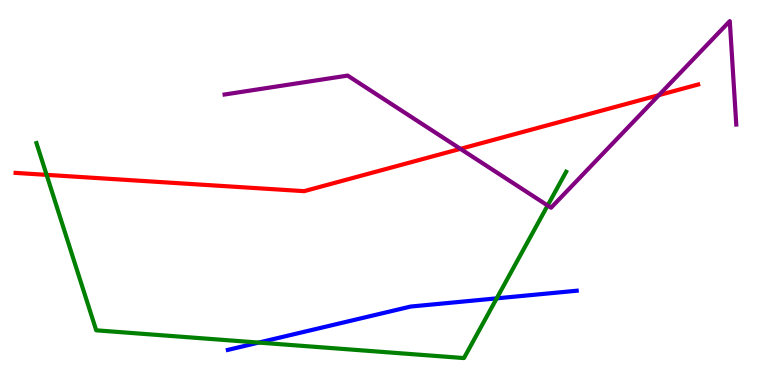[{'lines': ['blue', 'red'], 'intersections': []}, {'lines': ['green', 'red'], 'intersections': [{'x': 0.601, 'y': 5.46}]}, {'lines': ['purple', 'red'], 'intersections': [{'x': 5.94, 'y': 6.13}, {'x': 8.5, 'y': 7.53}]}, {'lines': ['blue', 'green'], 'intersections': [{'x': 3.34, 'y': 1.1}, {'x': 6.41, 'y': 2.25}]}, {'lines': ['blue', 'purple'], 'intersections': []}, {'lines': ['green', 'purple'], 'intersections': [{'x': 7.07, 'y': 4.66}]}]